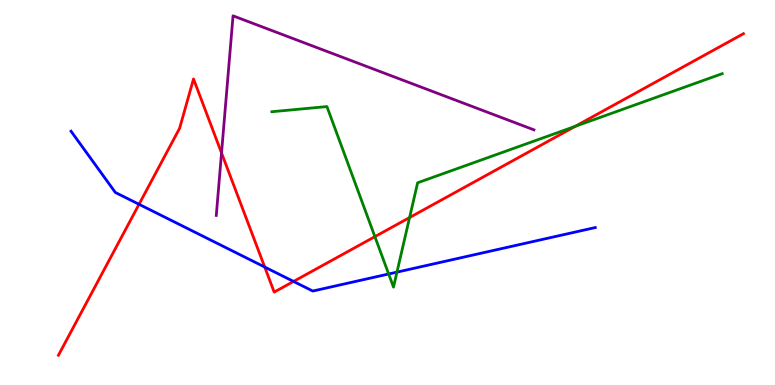[{'lines': ['blue', 'red'], 'intersections': [{'x': 1.79, 'y': 4.69}, {'x': 3.42, 'y': 3.06}, {'x': 3.79, 'y': 2.69}]}, {'lines': ['green', 'red'], 'intersections': [{'x': 4.84, 'y': 3.85}, {'x': 5.29, 'y': 4.35}, {'x': 7.42, 'y': 6.72}]}, {'lines': ['purple', 'red'], 'intersections': [{'x': 2.86, 'y': 6.03}]}, {'lines': ['blue', 'green'], 'intersections': [{'x': 5.02, 'y': 2.88}, {'x': 5.12, 'y': 2.93}]}, {'lines': ['blue', 'purple'], 'intersections': []}, {'lines': ['green', 'purple'], 'intersections': []}]